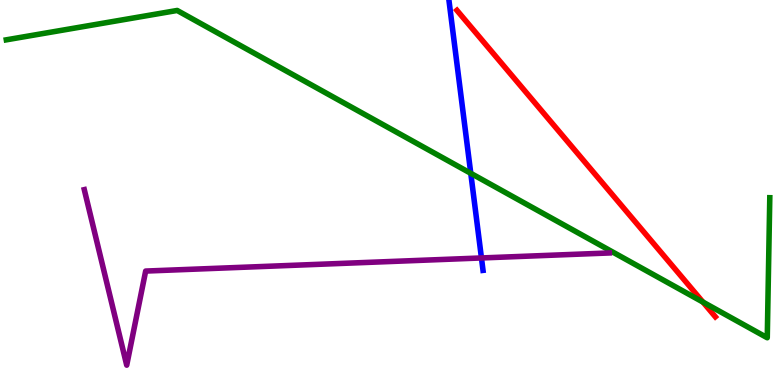[{'lines': ['blue', 'red'], 'intersections': []}, {'lines': ['green', 'red'], 'intersections': [{'x': 9.07, 'y': 2.15}]}, {'lines': ['purple', 'red'], 'intersections': []}, {'lines': ['blue', 'green'], 'intersections': [{'x': 6.07, 'y': 5.5}]}, {'lines': ['blue', 'purple'], 'intersections': [{'x': 6.21, 'y': 3.3}]}, {'lines': ['green', 'purple'], 'intersections': []}]